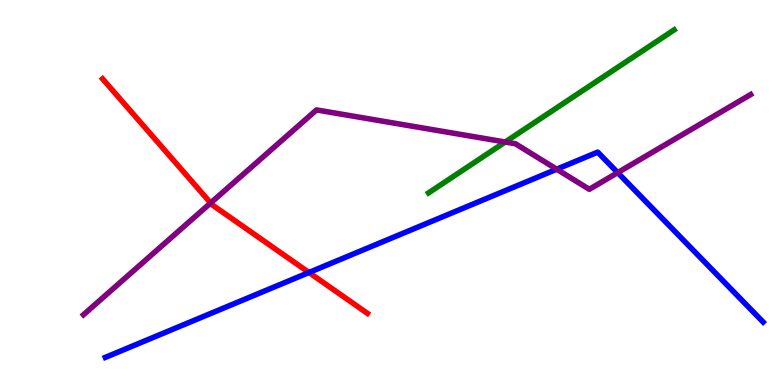[{'lines': ['blue', 'red'], 'intersections': [{'x': 3.99, 'y': 2.92}]}, {'lines': ['green', 'red'], 'intersections': []}, {'lines': ['purple', 'red'], 'intersections': [{'x': 2.72, 'y': 4.73}]}, {'lines': ['blue', 'green'], 'intersections': []}, {'lines': ['blue', 'purple'], 'intersections': [{'x': 7.18, 'y': 5.6}, {'x': 7.97, 'y': 5.52}]}, {'lines': ['green', 'purple'], 'intersections': [{'x': 6.52, 'y': 6.31}]}]